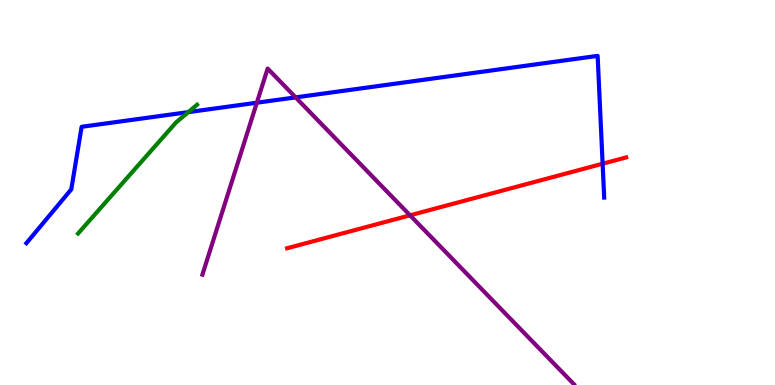[{'lines': ['blue', 'red'], 'intersections': [{'x': 7.78, 'y': 5.75}]}, {'lines': ['green', 'red'], 'intersections': []}, {'lines': ['purple', 'red'], 'intersections': [{'x': 5.29, 'y': 4.41}]}, {'lines': ['blue', 'green'], 'intersections': [{'x': 2.43, 'y': 7.09}]}, {'lines': ['blue', 'purple'], 'intersections': [{'x': 3.31, 'y': 7.33}, {'x': 3.81, 'y': 7.47}]}, {'lines': ['green', 'purple'], 'intersections': []}]